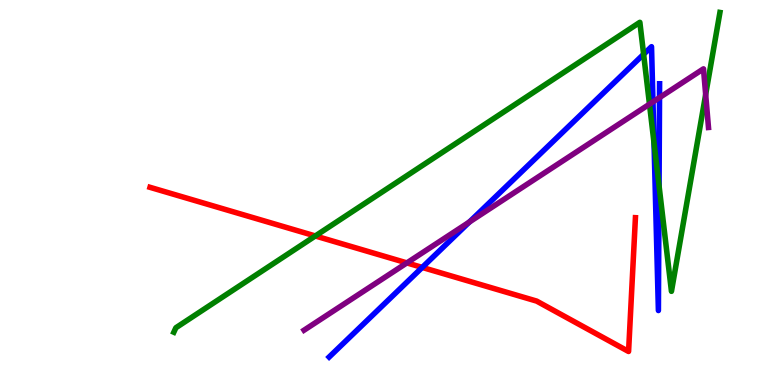[{'lines': ['blue', 'red'], 'intersections': [{'x': 5.45, 'y': 3.05}]}, {'lines': ['green', 'red'], 'intersections': [{'x': 4.07, 'y': 3.87}]}, {'lines': ['purple', 'red'], 'intersections': [{'x': 5.25, 'y': 3.17}]}, {'lines': ['blue', 'green'], 'intersections': [{'x': 8.3, 'y': 8.59}, {'x': 8.44, 'y': 6.29}, {'x': 8.5, 'y': 5.17}]}, {'lines': ['blue', 'purple'], 'intersections': [{'x': 6.06, 'y': 4.23}, {'x': 8.43, 'y': 7.35}, {'x': 8.51, 'y': 7.46}]}, {'lines': ['green', 'purple'], 'intersections': [{'x': 8.38, 'y': 7.29}, {'x': 9.11, 'y': 7.55}]}]